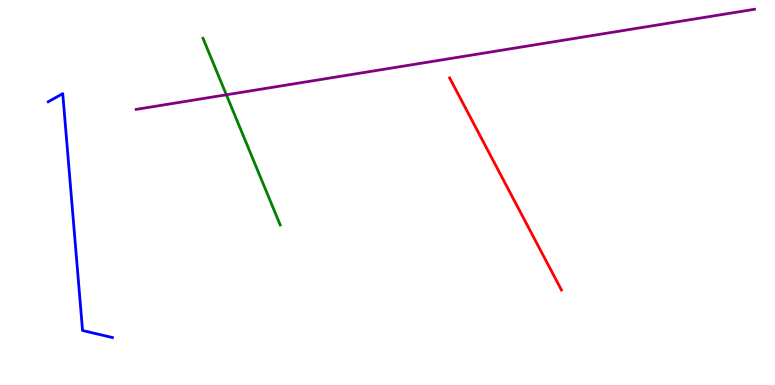[{'lines': ['blue', 'red'], 'intersections': []}, {'lines': ['green', 'red'], 'intersections': []}, {'lines': ['purple', 'red'], 'intersections': []}, {'lines': ['blue', 'green'], 'intersections': []}, {'lines': ['blue', 'purple'], 'intersections': []}, {'lines': ['green', 'purple'], 'intersections': [{'x': 2.92, 'y': 7.54}]}]